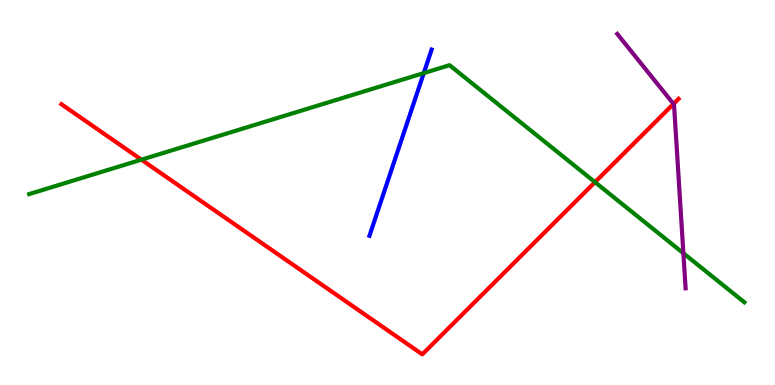[{'lines': ['blue', 'red'], 'intersections': []}, {'lines': ['green', 'red'], 'intersections': [{'x': 1.82, 'y': 5.85}, {'x': 7.68, 'y': 5.27}]}, {'lines': ['purple', 'red'], 'intersections': [{'x': 8.69, 'y': 7.3}]}, {'lines': ['blue', 'green'], 'intersections': [{'x': 5.47, 'y': 8.1}]}, {'lines': ['blue', 'purple'], 'intersections': []}, {'lines': ['green', 'purple'], 'intersections': [{'x': 8.82, 'y': 3.42}]}]